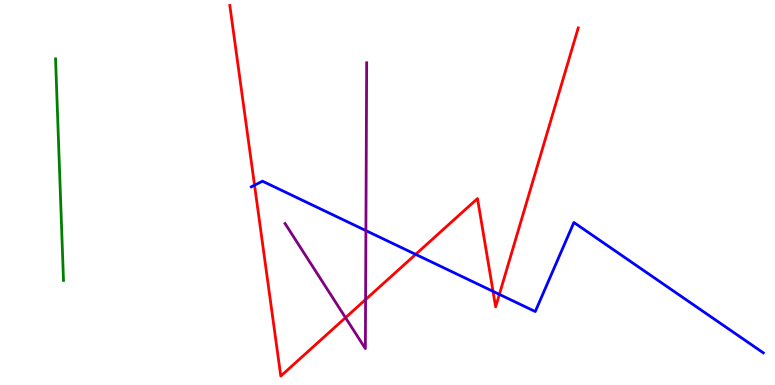[{'lines': ['blue', 'red'], 'intersections': [{'x': 3.28, 'y': 5.19}, {'x': 5.36, 'y': 3.39}, {'x': 6.36, 'y': 2.43}, {'x': 6.44, 'y': 2.35}]}, {'lines': ['green', 'red'], 'intersections': []}, {'lines': ['purple', 'red'], 'intersections': [{'x': 4.46, 'y': 1.75}, {'x': 4.72, 'y': 2.22}]}, {'lines': ['blue', 'green'], 'intersections': []}, {'lines': ['blue', 'purple'], 'intersections': [{'x': 4.72, 'y': 4.01}]}, {'lines': ['green', 'purple'], 'intersections': []}]